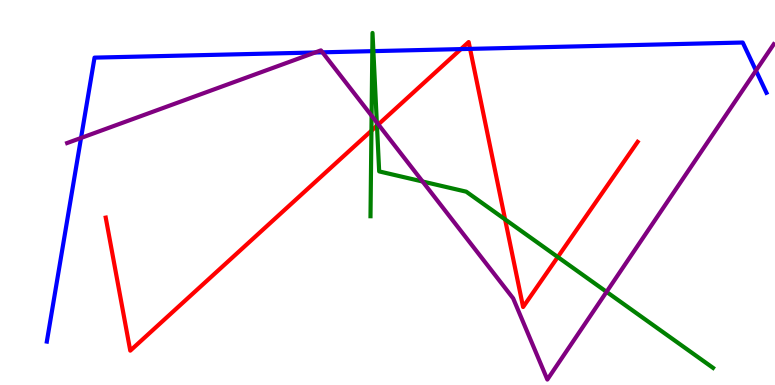[{'lines': ['blue', 'red'], 'intersections': [{'x': 5.95, 'y': 8.72}, {'x': 6.07, 'y': 8.73}]}, {'lines': ['green', 'red'], 'intersections': [{'x': 4.79, 'y': 6.6}, {'x': 4.86, 'y': 6.74}, {'x': 6.52, 'y': 4.3}, {'x': 7.2, 'y': 3.32}]}, {'lines': ['purple', 'red'], 'intersections': [{'x': 4.88, 'y': 6.77}]}, {'lines': ['blue', 'green'], 'intersections': [{'x': 4.8, 'y': 8.67}, {'x': 4.82, 'y': 8.67}]}, {'lines': ['blue', 'purple'], 'intersections': [{'x': 1.05, 'y': 6.42}, {'x': 4.07, 'y': 8.64}, {'x': 4.16, 'y': 8.64}, {'x': 9.75, 'y': 8.17}]}, {'lines': ['green', 'purple'], 'intersections': [{'x': 4.79, 'y': 6.99}, {'x': 4.86, 'y': 6.82}, {'x': 5.45, 'y': 5.29}, {'x': 7.83, 'y': 2.42}]}]